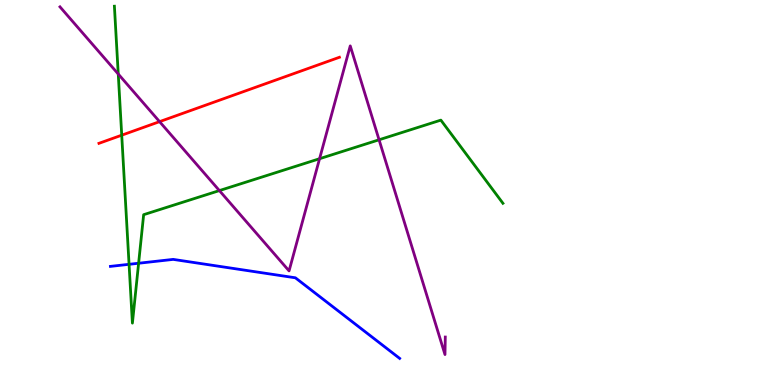[{'lines': ['blue', 'red'], 'intersections': []}, {'lines': ['green', 'red'], 'intersections': [{'x': 1.57, 'y': 6.49}]}, {'lines': ['purple', 'red'], 'intersections': [{'x': 2.06, 'y': 6.84}]}, {'lines': ['blue', 'green'], 'intersections': [{'x': 1.67, 'y': 3.13}, {'x': 1.79, 'y': 3.16}]}, {'lines': ['blue', 'purple'], 'intersections': []}, {'lines': ['green', 'purple'], 'intersections': [{'x': 1.53, 'y': 8.08}, {'x': 2.83, 'y': 5.05}, {'x': 4.12, 'y': 5.88}, {'x': 4.89, 'y': 6.37}]}]